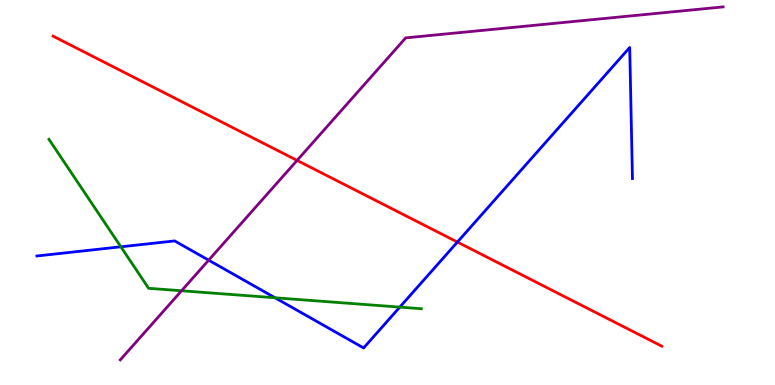[{'lines': ['blue', 'red'], 'intersections': [{'x': 5.9, 'y': 3.71}]}, {'lines': ['green', 'red'], 'intersections': []}, {'lines': ['purple', 'red'], 'intersections': [{'x': 3.83, 'y': 5.83}]}, {'lines': ['blue', 'green'], 'intersections': [{'x': 1.56, 'y': 3.59}, {'x': 3.55, 'y': 2.27}, {'x': 5.16, 'y': 2.02}]}, {'lines': ['blue', 'purple'], 'intersections': [{'x': 2.69, 'y': 3.24}]}, {'lines': ['green', 'purple'], 'intersections': [{'x': 2.34, 'y': 2.45}]}]